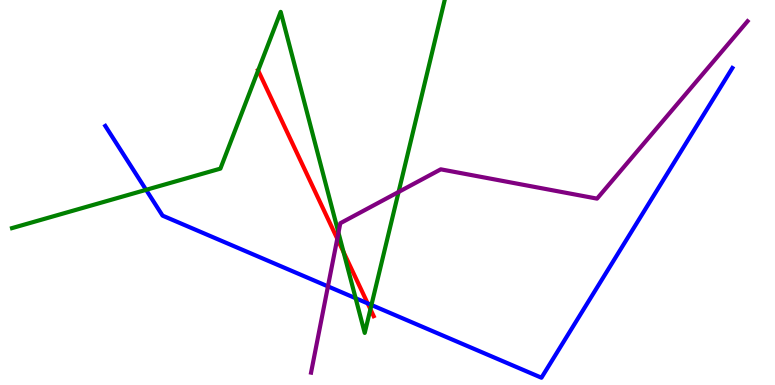[{'lines': ['blue', 'red'], 'intersections': [{'x': 4.74, 'y': 2.12}]}, {'lines': ['green', 'red'], 'intersections': [{'x': 3.33, 'y': 8.17}, {'x': 4.43, 'y': 3.45}, {'x': 4.78, 'y': 1.97}]}, {'lines': ['purple', 'red'], 'intersections': [{'x': 4.35, 'y': 3.8}]}, {'lines': ['blue', 'green'], 'intersections': [{'x': 1.89, 'y': 5.07}, {'x': 4.59, 'y': 2.25}, {'x': 4.79, 'y': 2.08}]}, {'lines': ['blue', 'purple'], 'intersections': [{'x': 4.23, 'y': 2.56}]}, {'lines': ['green', 'purple'], 'intersections': [{'x': 4.37, 'y': 3.96}, {'x': 5.14, 'y': 5.01}]}]